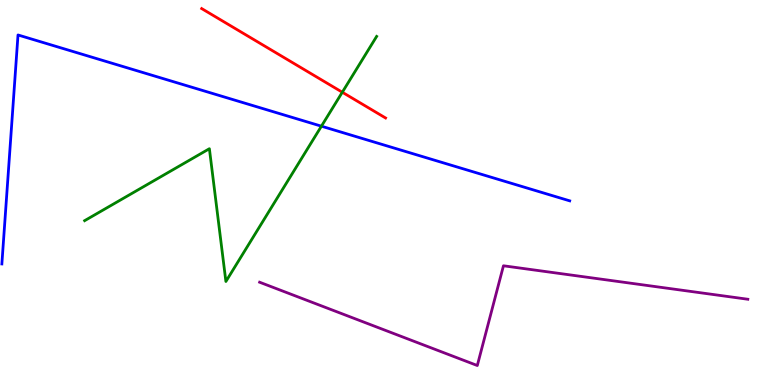[{'lines': ['blue', 'red'], 'intersections': []}, {'lines': ['green', 'red'], 'intersections': [{'x': 4.42, 'y': 7.6}]}, {'lines': ['purple', 'red'], 'intersections': []}, {'lines': ['blue', 'green'], 'intersections': [{'x': 4.15, 'y': 6.72}]}, {'lines': ['blue', 'purple'], 'intersections': []}, {'lines': ['green', 'purple'], 'intersections': []}]